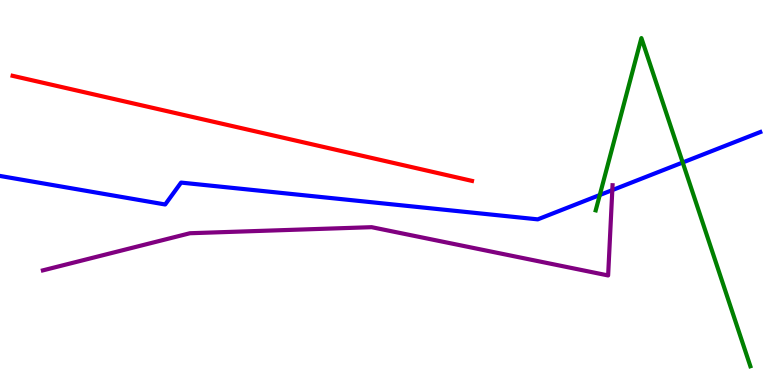[{'lines': ['blue', 'red'], 'intersections': []}, {'lines': ['green', 'red'], 'intersections': []}, {'lines': ['purple', 'red'], 'intersections': []}, {'lines': ['blue', 'green'], 'intersections': [{'x': 7.74, 'y': 4.93}, {'x': 8.81, 'y': 5.78}]}, {'lines': ['blue', 'purple'], 'intersections': [{'x': 7.9, 'y': 5.06}]}, {'lines': ['green', 'purple'], 'intersections': []}]